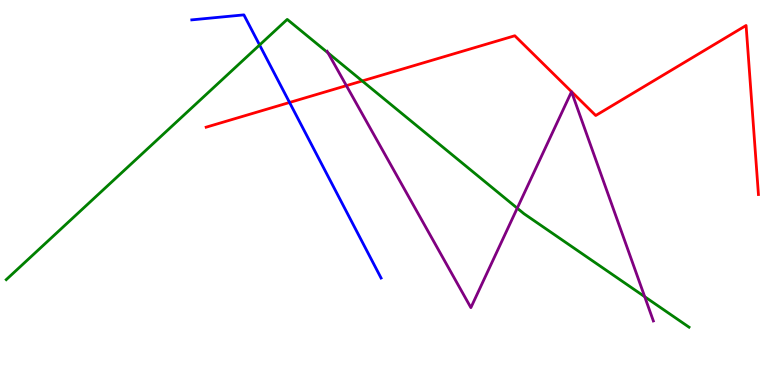[{'lines': ['blue', 'red'], 'intersections': [{'x': 3.74, 'y': 7.34}]}, {'lines': ['green', 'red'], 'intersections': [{'x': 4.67, 'y': 7.9}]}, {'lines': ['purple', 'red'], 'intersections': [{'x': 4.47, 'y': 7.78}]}, {'lines': ['blue', 'green'], 'intersections': [{'x': 3.35, 'y': 8.83}]}, {'lines': ['blue', 'purple'], 'intersections': []}, {'lines': ['green', 'purple'], 'intersections': [{'x': 4.23, 'y': 8.63}, {'x': 6.67, 'y': 4.59}, {'x': 8.32, 'y': 2.29}]}]